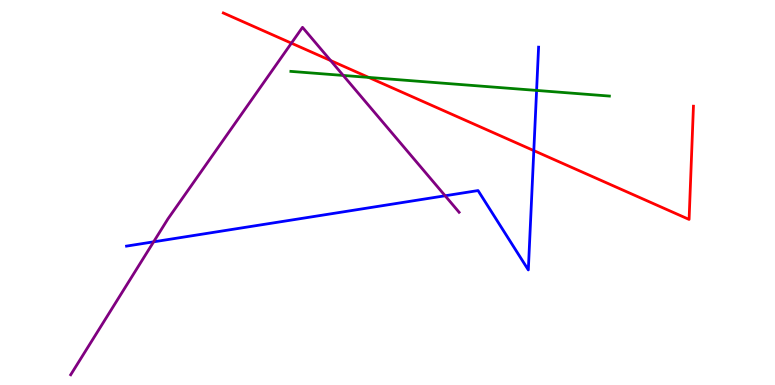[{'lines': ['blue', 'red'], 'intersections': [{'x': 6.89, 'y': 6.09}]}, {'lines': ['green', 'red'], 'intersections': [{'x': 4.76, 'y': 7.99}]}, {'lines': ['purple', 'red'], 'intersections': [{'x': 3.76, 'y': 8.88}, {'x': 4.27, 'y': 8.43}]}, {'lines': ['blue', 'green'], 'intersections': [{'x': 6.92, 'y': 7.65}]}, {'lines': ['blue', 'purple'], 'intersections': [{'x': 1.98, 'y': 3.72}, {'x': 5.74, 'y': 4.92}]}, {'lines': ['green', 'purple'], 'intersections': [{'x': 4.43, 'y': 8.04}]}]